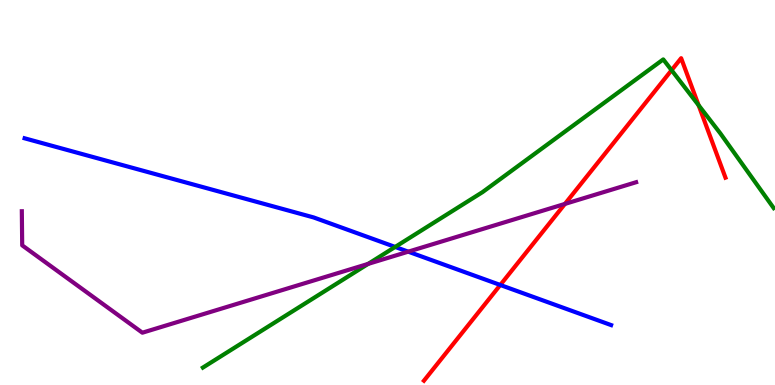[{'lines': ['blue', 'red'], 'intersections': [{'x': 6.46, 'y': 2.6}]}, {'lines': ['green', 'red'], 'intersections': [{'x': 8.67, 'y': 8.18}, {'x': 9.01, 'y': 7.27}]}, {'lines': ['purple', 'red'], 'intersections': [{'x': 7.29, 'y': 4.7}]}, {'lines': ['blue', 'green'], 'intersections': [{'x': 5.1, 'y': 3.59}]}, {'lines': ['blue', 'purple'], 'intersections': [{'x': 5.27, 'y': 3.46}]}, {'lines': ['green', 'purple'], 'intersections': [{'x': 4.75, 'y': 3.15}]}]